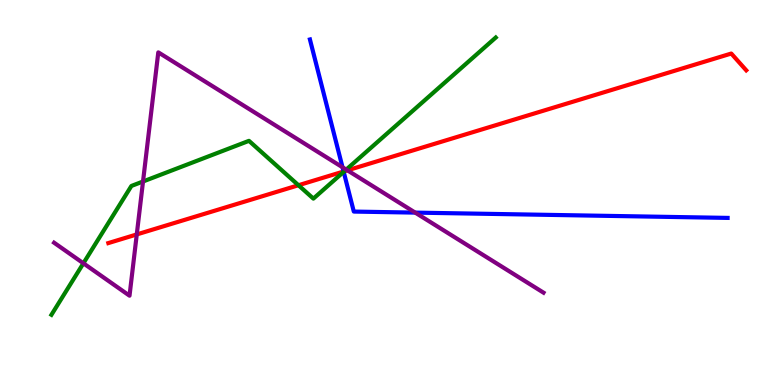[{'lines': ['blue', 'red'], 'intersections': [{'x': 4.43, 'y': 5.55}]}, {'lines': ['green', 'red'], 'intersections': [{'x': 3.85, 'y': 5.19}, {'x': 4.44, 'y': 5.55}]}, {'lines': ['purple', 'red'], 'intersections': [{'x': 1.76, 'y': 3.91}, {'x': 4.48, 'y': 5.58}]}, {'lines': ['blue', 'green'], 'intersections': [{'x': 4.43, 'y': 5.54}]}, {'lines': ['blue', 'purple'], 'intersections': [{'x': 4.42, 'y': 5.66}, {'x': 5.36, 'y': 4.48}]}, {'lines': ['green', 'purple'], 'intersections': [{'x': 1.08, 'y': 3.16}, {'x': 1.85, 'y': 5.29}, {'x': 4.47, 'y': 5.59}]}]